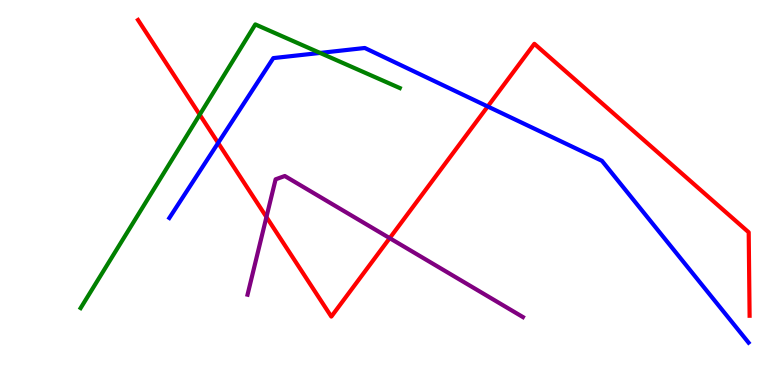[{'lines': ['blue', 'red'], 'intersections': [{'x': 2.81, 'y': 6.29}, {'x': 6.29, 'y': 7.23}]}, {'lines': ['green', 'red'], 'intersections': [{'x': 2.58, 'y': 7.02}]}, {'lines': ['purple', 'red'], 'intersections': [{'x': 3.44, 'y': 4.36}, {'x': 5.03, 'y': 3.81}]}, {'lines': ['blue', 'green'], 'intersections': [{'x': 4.13, 'y': 8.63}]}, {'lines': ['blue', 'purple'], 'intersections': []}, {'lines': ['green', 'purple'], 'intersections': []}]